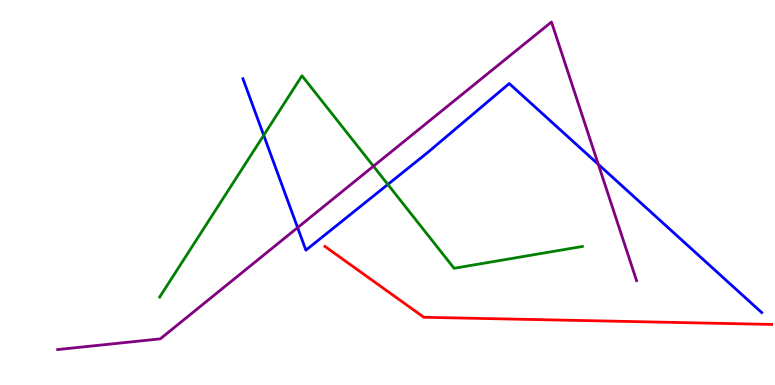[{'lines': ['blue', 'red'], 'intersections': []}, {'lines': ['green', 'red'], 'intersections': []}, {'lines': ['purple', 'red'], 'intersections': []}, {'lines': ['blue', 'green'], 'intersections': [{'x': 3.4, 'y': 6.49}, {'x': 5.0, 'y': 5.21}]}, {'lines': ['blue', 'purple'], 'intersections': [{'x': 3.84, 'y': 4.09}, {'x': 7.72, 'y': 5.73}]}, {'lines': ['green', 'purple'], 'intersections': [{'x': 4.82, 'y': 5.68}]}]